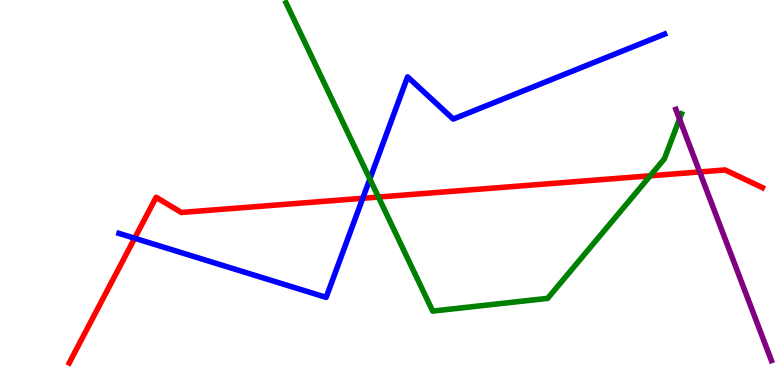[{'lines': ['blue', 'red'], 'intersections': [{'x': 1.74, 'y': 3.81}, {'x': 4.68, 'y': 4.85}]}, {'lines': ['green', 'red'], 'intersections': [{'x': 4.88, 'y': 4.88}, {'x': 8.39, 'y': 5.43}]}, {'lines': ['purple', 'red'], 'intersections': [{'x': 9.03, 'y': 5.53}]}, {'lines': ['blue', 'green'], 'intersections': [{'x': 4.77, 'y': 5.35}]}, {'lines': ['blue', 'purple'], 'intersections': []}, {'lines': ['green', 'purple'], 'intersections': [{'x': 8.77, 'y': 6.91}]}]